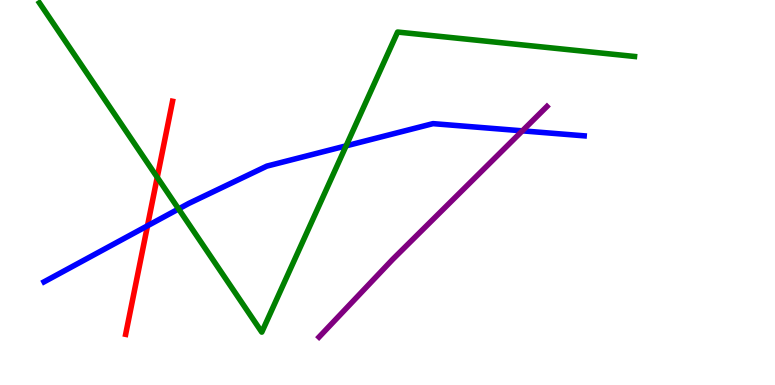[{'lines': ['blue', 'red'], 'intersections': [{'x': 1.9, 'y': 4.14}]}, {'lines': ['green', 'red'], 'intersections': [{'x': 2.03, 'y': 5.39}]}, {'lines': ['purple', 'red'], 'intersections': []}, {'lines': ['blue', 'green'], 'intersections': [{'x': 2.3, 'y': 4.57}, {'x': 4.47, 'y': 6.21}]}, {'lines': ['blue', 'purple'], 'intersections': [{'x': 6.74, 'y': 6.6}]}, {'lines': ['green', 'purple'], 'intersections': []}]